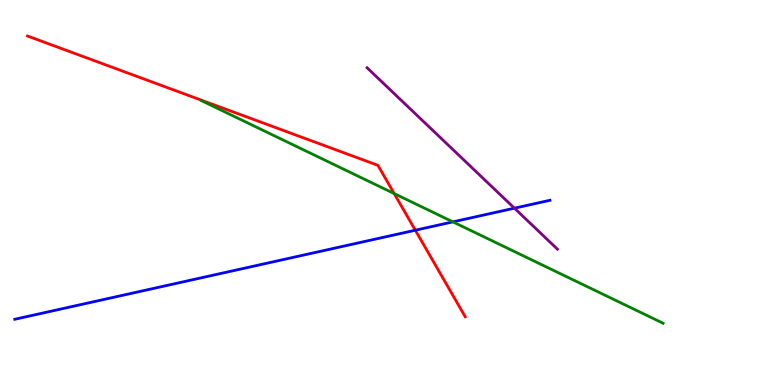[{'lines': ['blue', 'red'], 'intersections': [{'x': 5.36, 'y': 4.02}]}, {'lines': ['green', 'red'], 'intersections': [{'x': 5.09, 'y': 4.97}]}, {'lines': ['purple', 'red'], 'intersections': []}, {'lines': ['blue', 'green'], 'intersections': [{'x': 5.84, 'y': 4.24}]}, {'lines': ['blue', 'purple'], 'intersections': [{'x': 6.64, 'y': 4.59}]}, {'lines': ['green', 'purple'], 'intersections': []}]